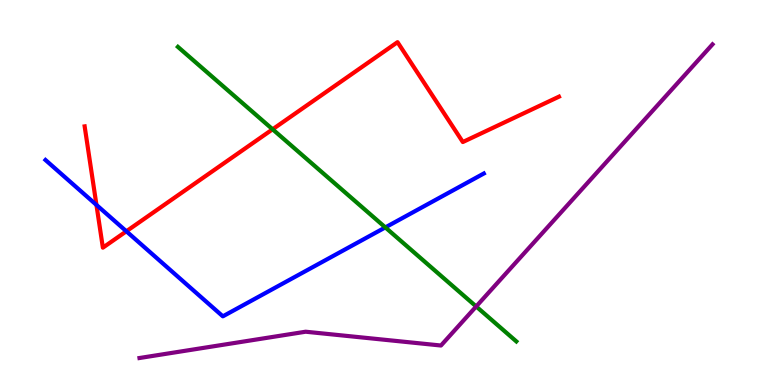[{'lines': ['blue', 'red'], 'intersections': [{'x': 1.24, 'y': 4.68}, {'x': 1.63, 'y': 3.99}]}, {'lines': ['green', 'red'], 'intersections': [{'x': 3.52, 'y': 6.64}]}, {'lines': ['purple', 'red'], 'intersections': []}, {'lines': ['blue', 'green'], 'intersections': [{'x': 4.97, 'y': 4.09}]}, {'lines': ['blue', 'purple'], 'intersections': []}, {'lines': ['green', 'purple'], 'intersections': [{'x': 6.14, 'y': 2.04}]}]